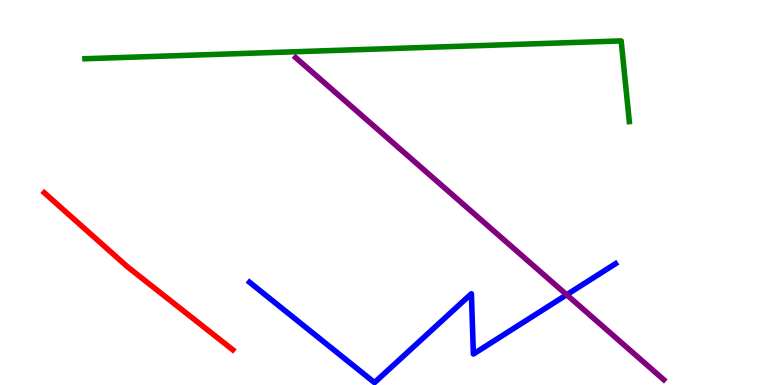[{'lines': ['blue', 'red'], 'intersections': []}, {'lines': ['green', 'red'], 'intersections': []}, {'lines': ['purple', 'red'], 'intersections': []}, {'lines': ['blue', 'green'], 'intersections': []}, {'lines': ['blue', 'purple'], 'intersections': [{'x': 7.31, 'y': 2.34}]}, {'lines': ['green', 'purple'], 'intersections': []}]